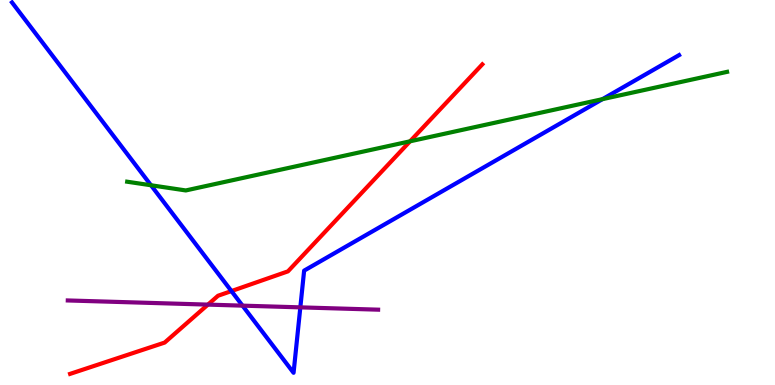[{'lines': ['blue', 'red'], 'intersections': [{'x': 2.99, 'y': 2.44}]}, {'lines': ['green', 'red'], 'intersections': [{'x': 5.29, 'y': 6.33}]}, {'lines': ['purple', 'red'], 'intersections': [{'x': 2.68, 'y': 2.09}]}, {'lines': ['blue', 'green'], 'intersections': [{'x': 1.95, 'y': 5.19}, {'x': 7.77, 'y': 7.42}]}, {'lines': ['blue', 'purple'], 'intersections': [{'x': 3.13, 'y': 2.06}, {'x': 3.88, 'y': 2.02}]}, {'lines': ['green', 'purple'], 'intersections': []}]